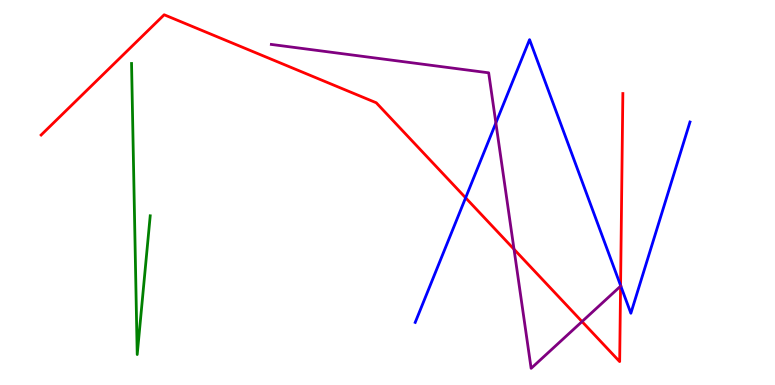[{'lines': ['blue', 'red'], 'intersections': [{'x': 6.01, 'y': 4.86}, {'x': 8.01, 'y': 2.59}]}, {'lines': ['green', 'red'], 'intersections': []}, {'lines': ['purple', 'red'], 'intersections': [{'x': 6.63, 'y': 3.53}, {'x': 7.51, 'y': 1.65}, {'x': 8.01, 'y': 2.57}]}, {'lines': ['blue', 'green'], 'intersections': []}, {'lines': ['blue', 'purple'], 'intersections': [{'x': 6.4, 'y': 6.81}]}, {'lines': ['green', 'purple'], 'intersections': []}]